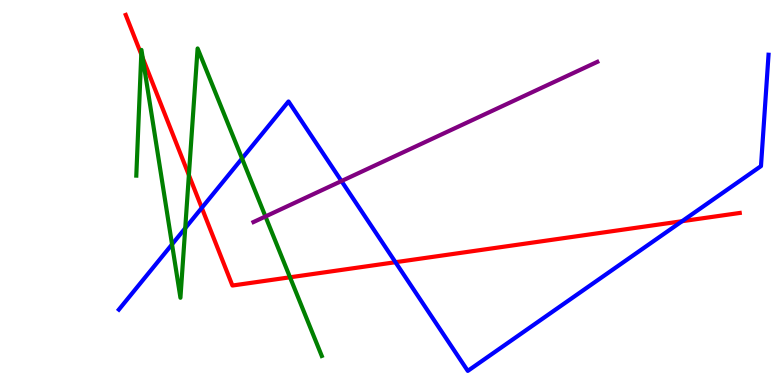[{'lines': ['blue', 'red'], 'intersections': [{'x': 2.6, 'y': 4.6}, {'x': 5.1, 'y': 3.19}, {'x': 8.8, 'y': 4.25}]}, {'lines': ['green', 'red'], 'intersections': [{'x': 1.82, 'y': 8.59}, {'x': 1.84, 'y': 8.49}, {'x': 2.44, 'y': 5.45}, {'x': 3.74, 'y': 2.8}]}, {'lines': ['purple', 'red'], 'intersections': []}, {'lines': ['blue', 'green'], 'intersections': [{'x': 2.22, 'y': 3.65}, {'x': 2.39, 'y': 4.07}, {'x': 3.12, 'y': 5.88}]}, {'lines': ['blue', 'purple'], 'intersections': [{'x': 4.41, 'y': 5.3}]}, {'lines': ['green', 'purple'], 'intersections': [{'x': 3.43, 'y': 4.38}]}]